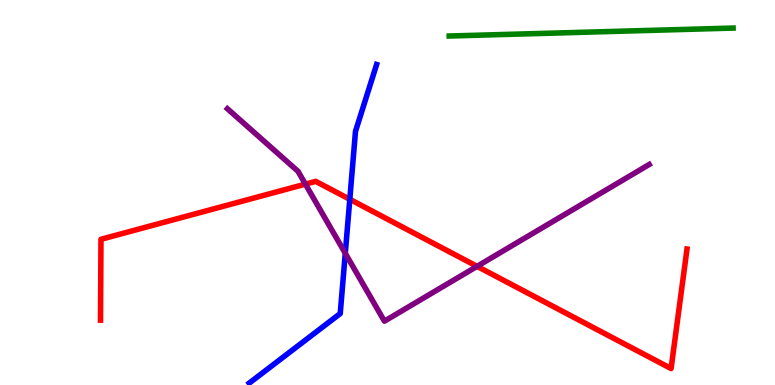[{'lines': ['blue', 'red'], 'intersections': [{'x': 4.51, 'y': 4.82}]}, {'lines': ['green', 'red'], 'intersections': []}, {'lines': ['purple', 'red'], 'intersections': [{'x': 3.94, 'y': 5.22}, {'x': 6.16, 'y': 3.08}]}, {'lines': ['blue', 'green'], 'intersections': []}, {'lines': ['blue', 'purple'], 'intersections': [{'x': 4.46, 'y': 3.42}]}, {'lines': ['green', 'purple'], 'intersections': []}]